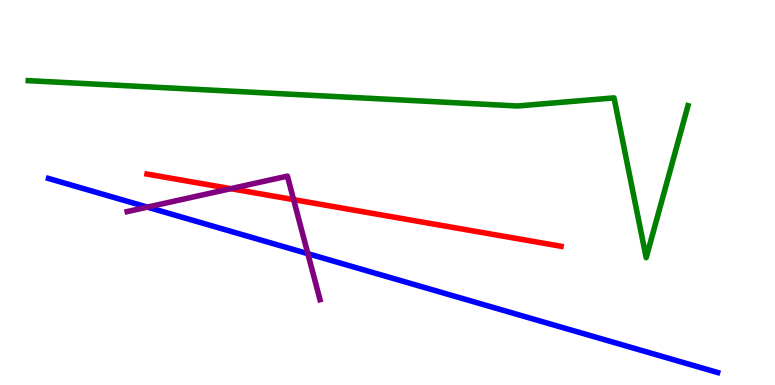[{'lines': ['blue', 'red'], 'intersections': []}, {'lines': ['green', 'red'], 'intersections': []}, {'lines': ['purple', 'red'], 'intersections': [{'x': 2.98, 'y': 5.1}, {'x': 3.79, 'y': 4.81}]}, {'lines': ['blue', 'green'], 'intersections': []}, {'lines': ['blue', 'purple'], 'intersections': [{'x': 1.9, 'y': 4.62}, {'x': 3.97, 'y': 3.41}]}, {'lines': ['green', 'purple'], 'intersections': []}]